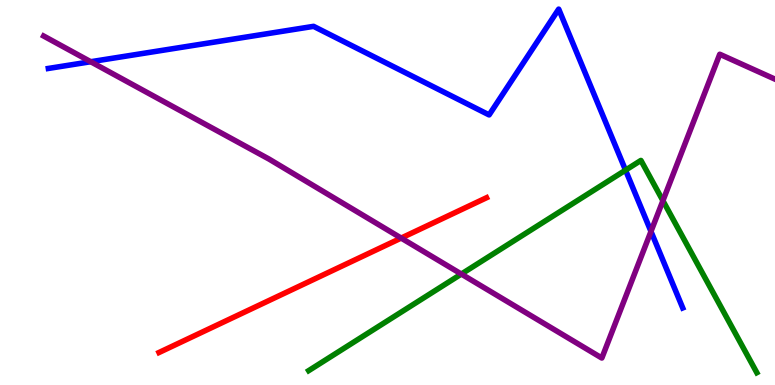[{'lines': ['blue', 'red'], 'intersections': []}, {'lines': ['green', 'red'], 'intersections': []}, {'lines': ['purple', 'red'], 'intersections': [{'x': 5.18, 'y': 3.82}]}, {'lines': ['blue', 'green'], 'intersections': [{'x': 8.07, 'y': 5.58}]}, {'lines': ['blue', 'purple'], 'intersections': [{'x': 1.17, 'y': 8.4}, {'x': 8.4, 'y': 3.99}]}, {'lines': ['green', 'purple'], 'intersections': [{'x': 5.95, 'y': 2.88}, {'x': 8.55, 'y': 4.79}]}]